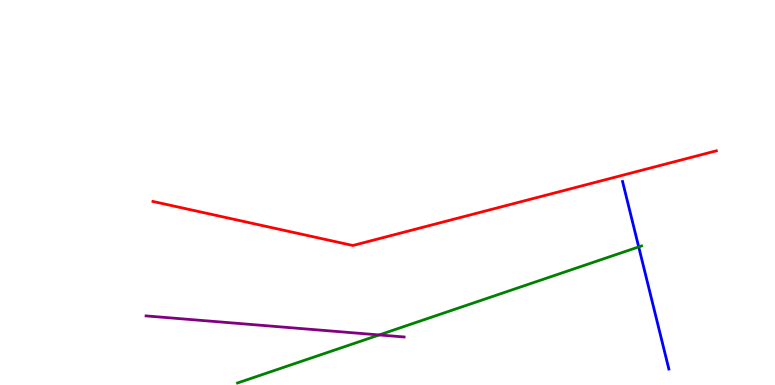[{'lines': ['blue', 'red'], 'intersections': []}, {'lines': ['green', 'red'], 'intersections': []}, {'lines': ['purple', 'red'], 'intersections': []}, {'lines': ['blue', 'green'], 'intersections': [{'x': 8.24, 'y': 3.59}]}, {'lines': ['blue', 'purple'], 'intersections': []}, {'lines': ['green', 'purple'], 'intersections': [{'x': 4.89, 'y': 1.3}]}]